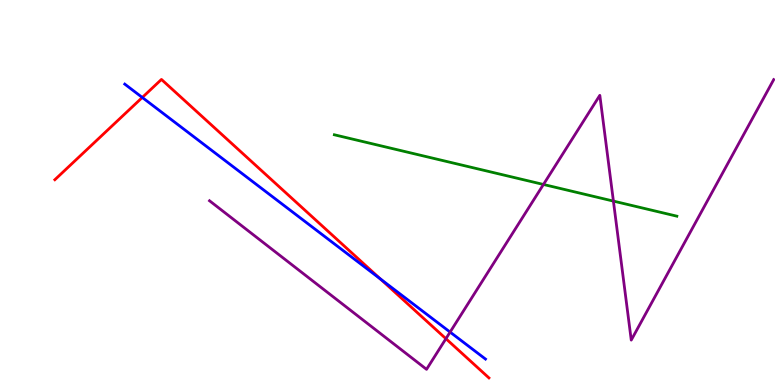[{'lines': ['blue', 'red'], 'intersections': [{'x': 1.84, 'y': 7.47}, {'x': 4.91, 'y': 2.76}]}, {'lines': ['green', 'red'], 'intersections': []}, {'lines': ['purple', 'red'], 'intersections': [{'x': 5.75, 'y': 1.2}]}, {'lines': ['blue', 'green'], 'intersections': []}, {'lines': ['blue', 'purple'], 'intersections': [{'x': 5.81, 'y': 1.37}]}, {'lines': ['green', 'purple'], 'intersections': [{'x': 7.01, 'y': 5.21}, {'x': 7.91, 'y': 4.78}]}]